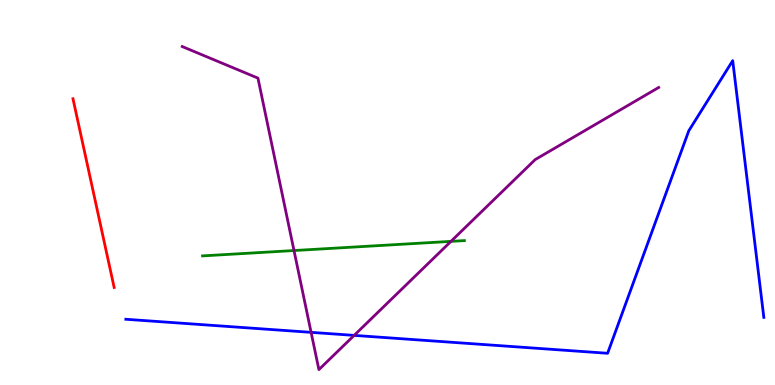[{'lines': ['blue', 'red'], 'intersections': []}, {'lines': ['green', 'red'], 'intersections': []}, {'lines': ['purple', 'red'], 'intersections': []}, {'lines': ['blue', 'green'], 'intersections': []}, {'lines': ['blue', 'purple'], 'intersections': [{'x': 4.01, 'y': 1.37}, {'x': 4.57, 'y': 1.29}]}, {'lines': ['green', 'purple'], 'intersections': [{'x': 3.79, 'y': 3.49}, {'x': 5.82, 'y': 3.73}]}]